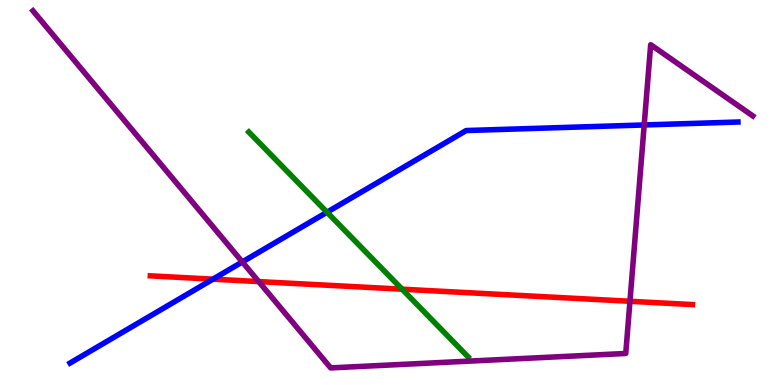[{'lines': ['blue', 'red'], 'intersections': [{'x': 2.75, 'y': 2.75}]}, {'lines': ['green', 'red'], 'intersections': [{'x': 5.19, 'y': 2.49}]}, {'lines': ['purple', 'red'], 'intersections': [{'x': 3.34, 'y': 2.69}, {'x': 8.13, 'y': 2.17}]}, {'lines': ['blue', 'green'], 'intersections': [{'x': 4.22, 'y': 4.49}]}, {'lines': ['blue', 'purple'], 'intersections': [{'x': 3.13, 'y': 3.2}, {'x': 8.31, 'y': 6.75}]}, {'lines': ['green', 'purple'], 'intersections': []}]